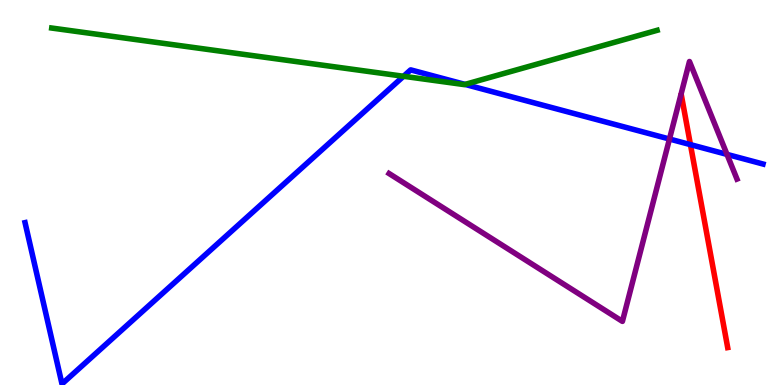[{'lines': ['blue', 'red'], 'intersections': [{'x': 8.91, 'y': 6.24}]}, {'lines': ['green', 'red'], 'intersections': []}, {'lines': ['purple', 'red'], 'intersections': []}, {'lines': ['blue', 'green'], 'intersections': [{'x': 5.21, 'y': 8.02}, {'x': 6.0, 'y': 7.81}]}, {'lines': ['blue', 'purple'], 'intersections': [{'x': 8.64, 'y': 6.39}, {'x': 9.38, 'y': 5.99}]}, {'lines': ['green', 'purple'], 'intersections': []}]